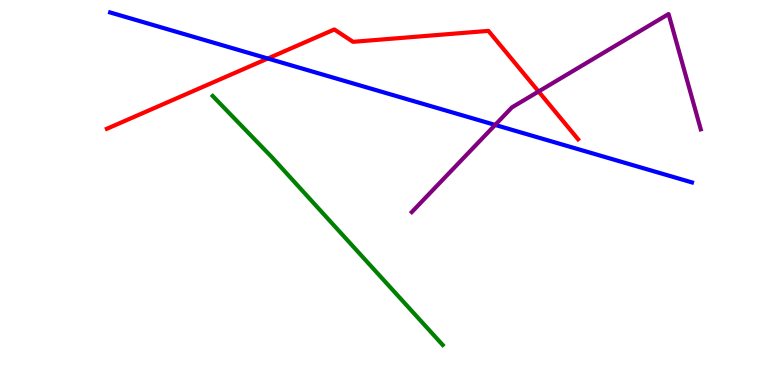[{'lines': ['blue', 'red'], 'intersections': [{'x': 3.46, 'y': 8.48}]}, {'lines': ['green', 'red'], 'intersections': []}, {'lines': ['purple', 'red'], 'intersections': [{'x': 6.95, 'y': 7.62}]}, {'lines': ['blue', 'green'], 'intersections': []}, {'lines': ['blue', 'purple'], 'intersections': [{'x': 6.39, 'y': 6.76}]}, {'lines': ['green', 'purple'], 'intersections': []}]